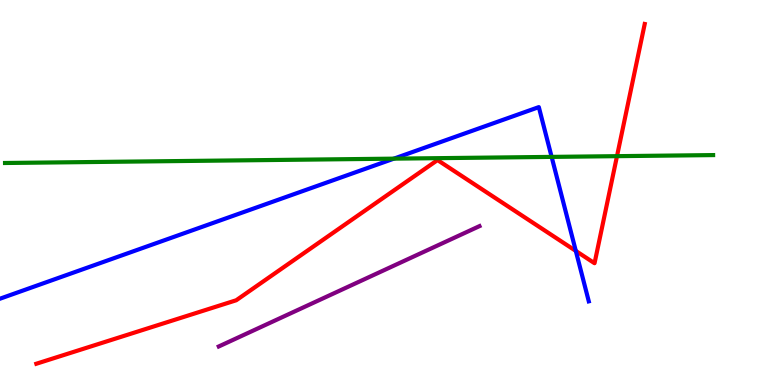[{'lines': ['blue', 'red'], 'intersections': [{'x': 7.43, 'y': 3.48}]}, {'lines': ['green', 'red'], 'intersections': [{'x': 7.96, 'y': 5.94}]}, {'lines': ['purple', 'red'], 'intersections': []}, {'lines': ['blue', 'green'], 'intersections': [{'x': 5.08, 'y': 5.88}, {'x': 7.12, 'y': 5.92}]}, {'lines': ['blue', 'purple'], 'intersections': []}, {'lines': ['green', 'purple'], 'intersections': []}]